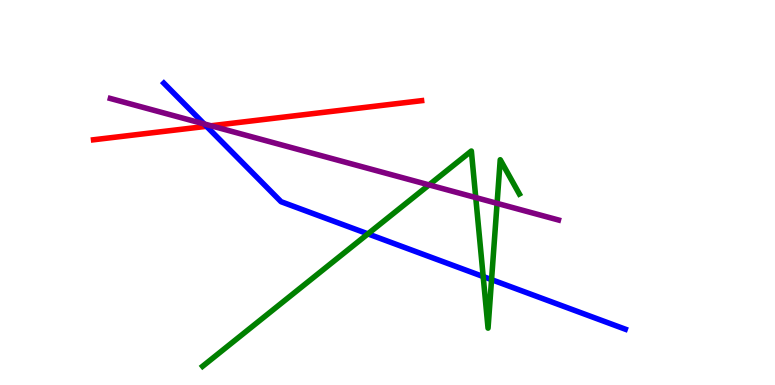[{'lines': ['blue', 'red'], 'intersections': [{'x': 2.66, 'y': 6.72}]}, {'lines': ['green', 'red'], 'intersections': []}, {'lines': ['purple', 'red'], 'intersections': [{'x': 2.72, 'y': 6.73}]}, {'lines': ['blue', 'green'], 'intersections': [{'x': 4.75, 'y': 3.93}, {'x': 6.23, 'y': 2.82}, {'x': 6.34, 'y': 2.74}]}, {'lines': ['blue', 'purple'], 'intersections': [{'x': 2.63, 'y': 6.78}]}, {'lines': ['green', 'purple'], 'intersections': [{'x': 5.54, 'y': 5.2}, {'x': 6.14, 'y': 4.87}, {'x': 6.41, 'y': 4.72}]}]